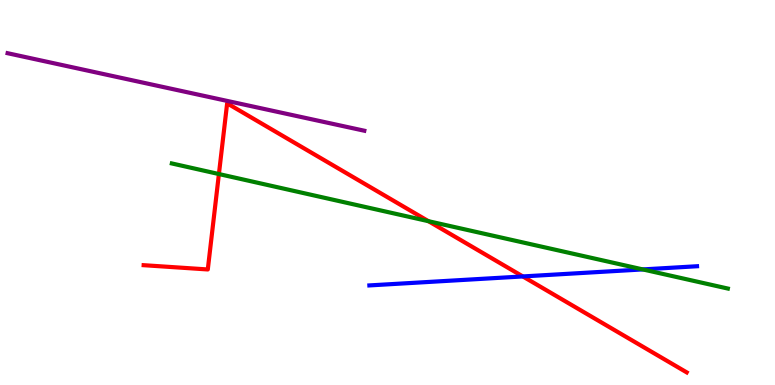[{'lines': ['blue', 'red'], 'intersections': [{'x': 6.75, 'y': 2.82}]}, {'lines': ['green', 'red'], 'intersections': [{'x': 2.82, 'y': 5.48}, {'x': 5.53, 'y': 4.25}]}, {'lines': ['purple', 'red'], 'intersections': []}, {'lines': ['blue', 'green'], 'intersections': [{'x': 8.29, 'y': 3.0}]}, {'lines': ['blue', 'purple'], 'intersections': []}, {'lines': ['green', 'purple'], 'intersections': []}]